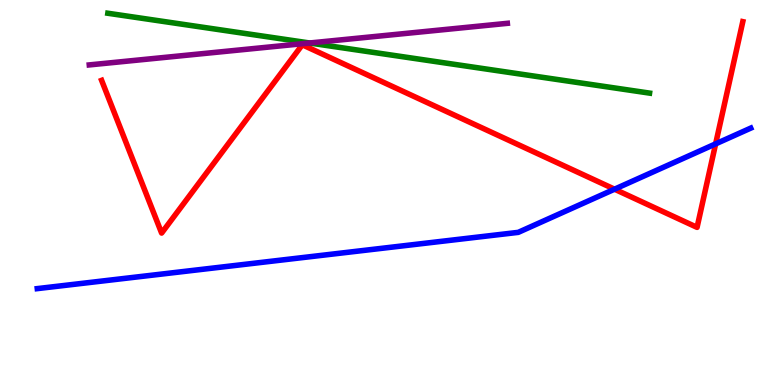[{'lines': ['blue', 'red'], 'intersections': [{'x': 7.93, 'y': 5.09}, {'x': 9.23, 'y': 6.26}]}, {'lines': ['green', 'red'], 'intersections': []}, {'lines': ['purple', 'red'], 'intersections': []}, {'lines': ['blue', 'green'], 'intersections': []}, {'lines': ['blue', 'purple'], 'intersections': []}, {'lines': ['green', 'purple'], 'intersections': [{'x': 4.0, 'y': 8.88}]}]